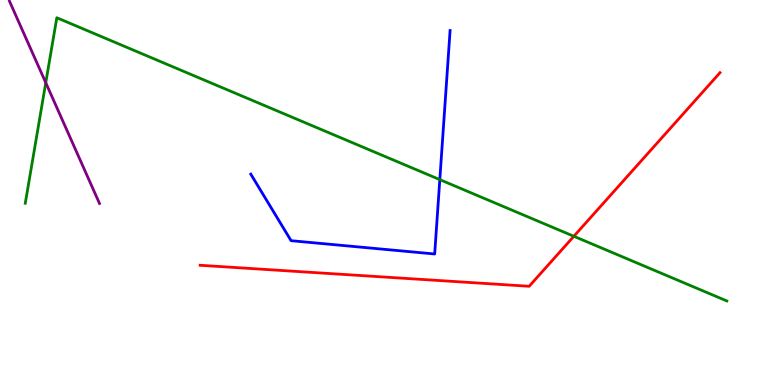[{'lines': ['blue', 'red'], 'intersections': []}, {'lines': ['green', 'red'], 'intersections': [{'x': 7.4, 'y': 3.86}]}, {'lines': ['purple', 'red'], 'intersections': []}, {'lines': ['blue', 'green'], 'intersections': [{'x': 5.67, 'y': 5.33}]}, {'lines': ['blue', 'purple'], 'intersections': []}, {'lines': ['green', 'purple'], 'intersections': [{'x': 0.591, 'y': 7.85}]}]